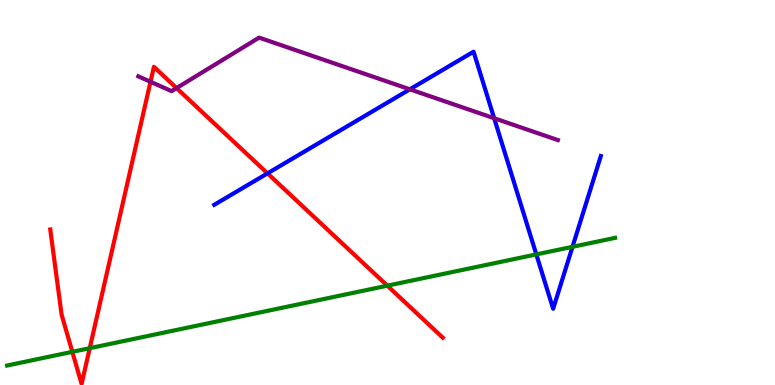[{'lines': ['blue', 'red'], 'intersections': [{'x': 3.45, 'y': 5.5}]}, {'lines': ['green', 'red'], 'intersections': [{'x': 0.933, 'y': 0.862}, {'x': 1.16, 'y': 0.956}, {'x': 5.0, 'y': 2.58}]}, {'lines': ['purple', 'red'], 'intersections': [{'x': 1.94, 'y': 7.88}, {'x': 2.28, 'y': 7.71}]}, {'lines': ['blue', 'green'], 'intersections': [{'x': 6.92, 'y': 3.39}, {'x': 7.39, 'y': 3.59}]}, {'lines': ['blue', 'purple'], 'intersections': [{'x': 5.29, 'y': 7.68}, {'x': 6.38, 'y': 6.93}]}, {'lines': ['green', 'purple'], 'intersections': []}]